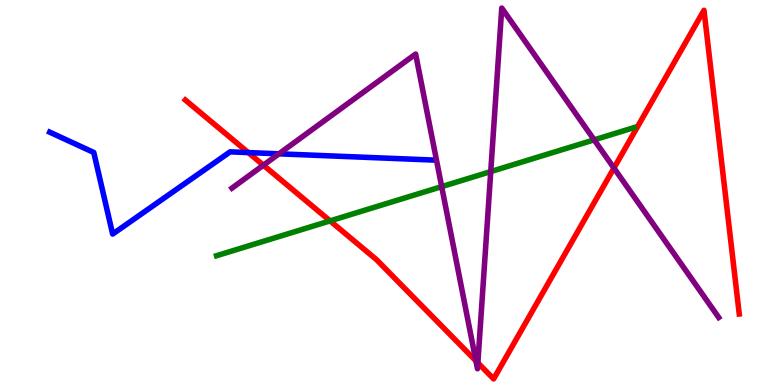[{'lines': ['blue', 'red'], 'intersections': [{'x': 3.2, 'y': 6.04}]}, {'lines': ['green', 'red'], 'intersections': [{'x': 4.26, 'y': 4.26}]}, {'lines': ['purple', 'red'], 'intersections': [{'x': 3.4, 'y': 5.71}, {'x': 6.14, 'y': 0.627}, {'x': 6.17, 'y': 0.575}, {'x': 7.92, 'y': 5.63}]}, {'lines': ['blue', 'green'], 'intersections': []}, {'lines': ['blue', 'purple'], 'intersections': [{'x': 3.6, 'y': 6.0}]}, {'lines': ['green', 'purple'], 'intersections': [{'x': 5.7, 'y': 5.15}, {'x': 6.33, 'y': 5.54}, {'x': 7.67, 'y': 6.37}]}]